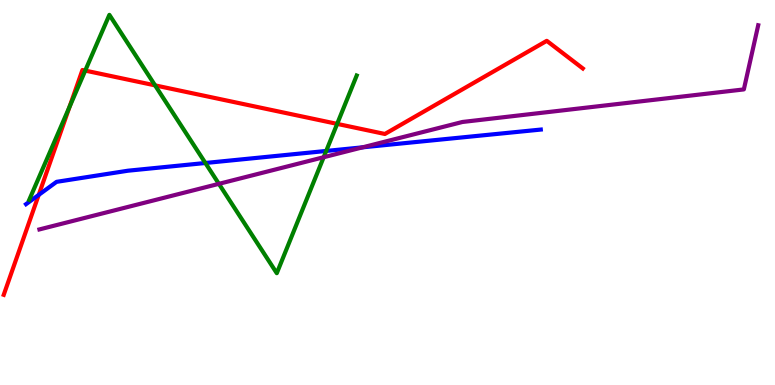[{'lines': ['blue', 'red'], 'intersections': [{'x': 0.499, 'y': 4.94}]}, {'lines': ['green', 'red'], 'intersections': [{'x': 0.898, 'y': 7.23}, {'x': 1.1, 'y': 8.17}, {'x': 2.0, 'y': 7.78}, {'x': 4.35, 'y': 6.78}]}, {'lines': ['purple', 'red'], 'intersections': []}, {'lines': ['blue', 'green'], 'intersections': [{'x': 2.65, 'y': 5.77}, {'x': 4.21, 'y': 6.08}]}, {'lines': ['blue', 'purple'], 'intersections': [{'x': 4.68, 'y': 6.17}]}, {'lines': ['green', 'purple'], 'intersections': [{'x': 2.82, 'y': 5.22}, {'x': 4.18, 'y': 5.92}]}]